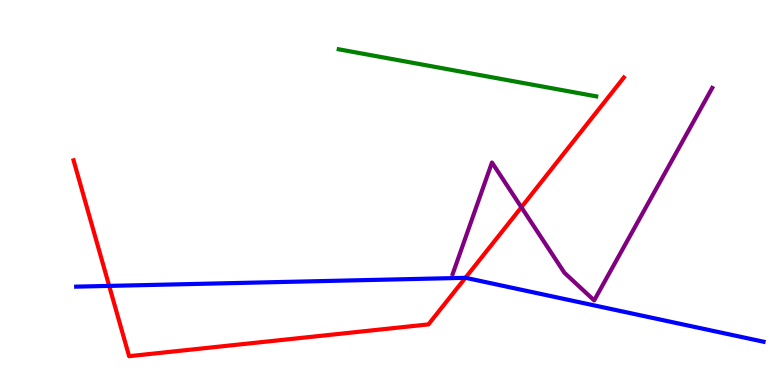[{'lines': ['blue', 'red'], 'intersections': [{'x': 1.41, 'y': 2.57}, {'x': 6.01, 'y': 2.78}]}, {'lines': ['green', 'red'], 'intersections': []}, {'lines': ['purple', 'red'], 'intersections': [{'x': 6.73, 'y': 4.62}]}, {'lines': ['blue', 'green'], 'intersections': []}, {'lines': ['blue', 'purple'], 'intersections': []}, {'lines': ['green', 'purple'], 'intersections': []}]